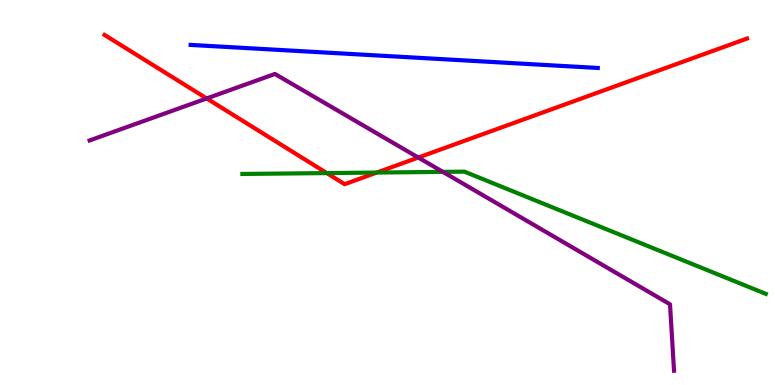[{'lines': ['blue', 'red'], 'intersections': []}, {'lines': ['green', 'red'], 'intersections': [{'x': 4.22, 'y': 5.5}, {'x': 4.86, 'y': 5.52}]}, {'lines': ['purple', 'red'], 'intersections': [{'x': 2.67, 'y': 7.44}, {'x': 5.4, 'y': 5.91}]}, {'lines': ['blue', 'green'], 'intersections': []}, {'lines': ['blue', 'purple'], 'intersections': []}, {'lines': ['green', 'purple'], 'intersections': [{'x': 5.71, 'y': 5.54}]}]